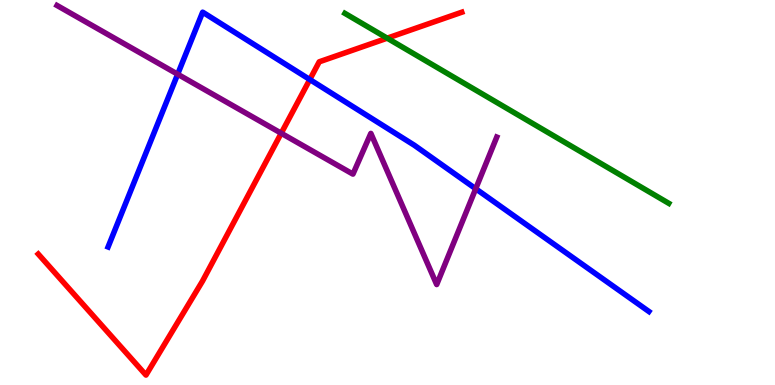[{'lines': ['blue', 'red'], 'intersections': [{'x': 4.0, 'y': 7.93}]}, {'lines': ['green', 'red'], 'intersections': [{'x': 5.0, 'y': 9.01}]}, {'lines': ['purple', 'red'], 'intersections': [{'x': 3.63, 'y': 6.54}]}, {'lines': ['blue', 'green'], 'intersections': []}, {'lines': ['blue', 'purple'], 'intersections': [{'x': 2.29, 'y': 8.07}, {'x': 6.14, 'y': 5.1}]}, {'lines': ['green', 'purple'], 'intersections': []}]